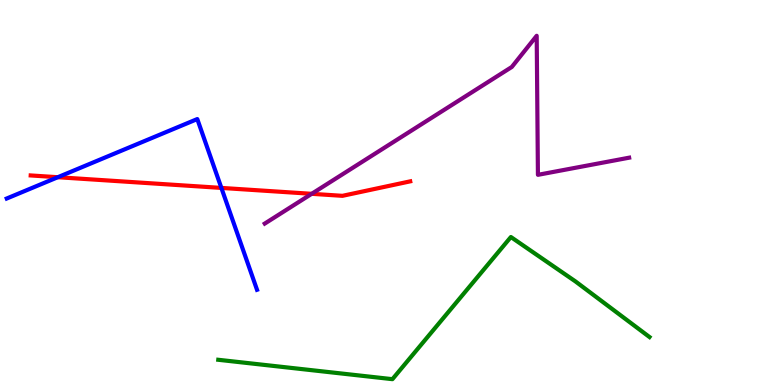[{'lines': ['blue', 'red'], 'intersections': [{'x': 0.746, 'y': 5.4}, {'x': 2.86, 'y': 5.12}]}, {'lines': ['green', 'red'], 'intersections': []}, {'lines': ['purple', 'red'], 'intersections': [{'x': 4.02, 'y': 4.97}]}, {'lines': ['blue', 'green'], 'intersections': []}, {'lines': ['blue', 'purple'], 'intersections': []}, {'lines': ['green', 'purple'], 'intersections': []}]